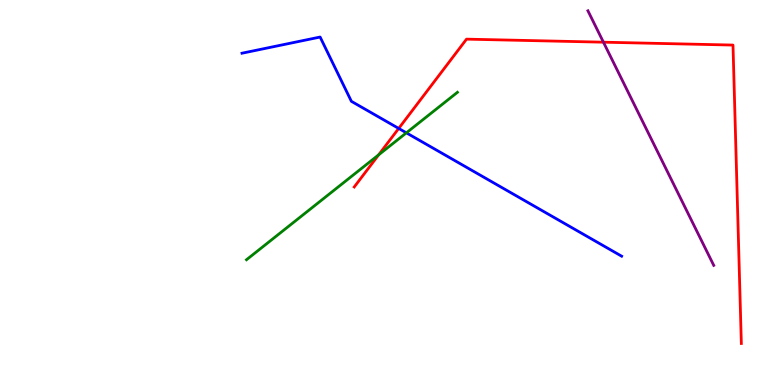[{'lines': ['blue', 'red'], 'intersections': [{'x': 5.14, 'y': 6.66}]}, {'lines': ['green', 'red'], 'intersections': [{'x': 4.89, 'y': 5.98}]}, {'lines': ['purple', 'red'], 'intersections': [{'x': 7.79, 'y': 8.9}]}, {'lines': ['blue', 'green'], 'intersections': [{'x': 5.24, 'y': 6.55}]}, {'lines': ['blue', 'purple'], 'intersections': []}, {'lines': ['green', 'purple'], 'intersections': []}]